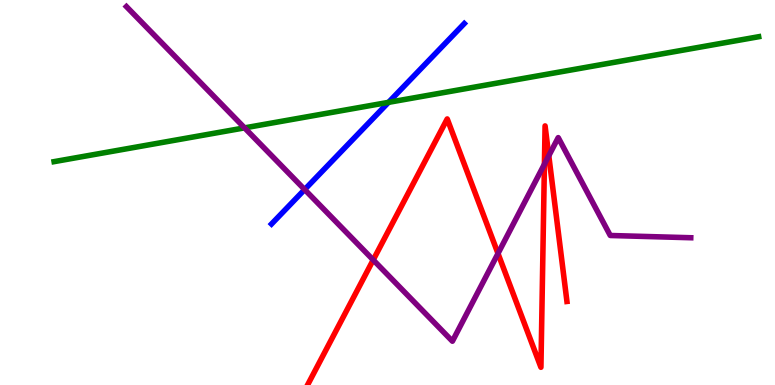[{'lines': ['blue', 'red'], 'intersections': []}, {'lines': ['green', 'red'], 'intersections': []}, {'lines': ['purple', 'red'], 'intersections': [{'x': 4.82, 'y': 3.25}, {'x': 6.43, 'y': 3.42}, {'x': 7.02, 'y': 5.74}, {'x': 7.08, 'y': 5.95}]}, {'lines': ['blue', 'green'], 'intersections': [{'x': 5.01, 'y': 7.34}]}, {'lines': ['blue', 'purple'], 'intersections': [{'x': 3.93, 'y': 5.08}]}, {'lines': ['green', 'purple'], 'intersections': [{'x': 3.16, 'y': 6.68}]}]